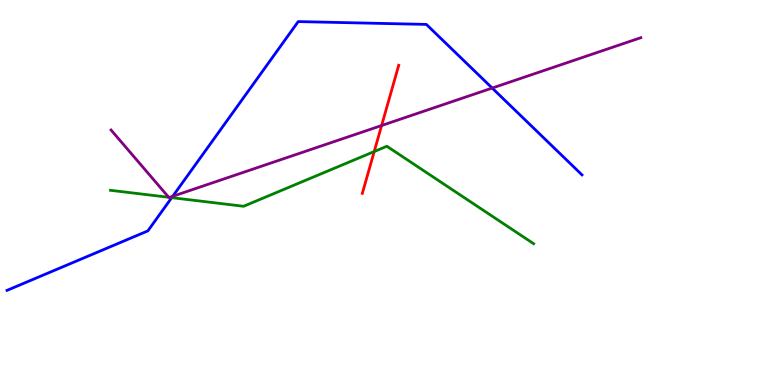[{'lines': ['blue', 'red'], 'intersections': []}, {'lines': ['green', 'red'], 'intersections': [{'x': 4.83, 'y': 6.06}]}, {'lines': ['purple', 'red'], 'intersections': [{'x': 4.92, 'y': 6.74}]}, {'lines': ['blue', 'green'], 'intersections': [{'x': 2.22, 'y': 4.87}]}, {'lines': ['blue', 'purple'], 'intersections': [{'x': 2.23, 'y': 4.9}, {'x': 6.35, 'y': 7.71}]}, {'lines': ['green', 'purple'], 'intersections': [{'x': 2.18, 'y': 4.88}, {'x': 2.19, 'y': 4.87}]}]